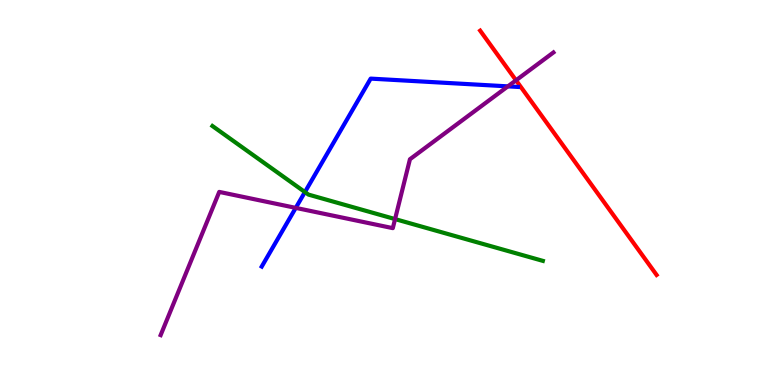[{'lines': ['blue', 'red'], 'intersections': []}, {'lines': ['green', 'red'], 'intersections': []}, {'lines': ['purple', 'red'], 'intersections': [{'x': 6.66, 'y': 7.91}]}, {'lines': ['blue', 'green'], 'intersections': [{'x': 3.93, 'y': 5.01}]}, {'lines': ['blue', 'purple'], 'intersections': [{'x': 3.82, 'y': 4.6}, {'x': 6.55, 'y': 7.76}]}, {'lines': ['green', 'purple'], 'intersections': [{'x': 5.1, 'y': 4.31}]}]